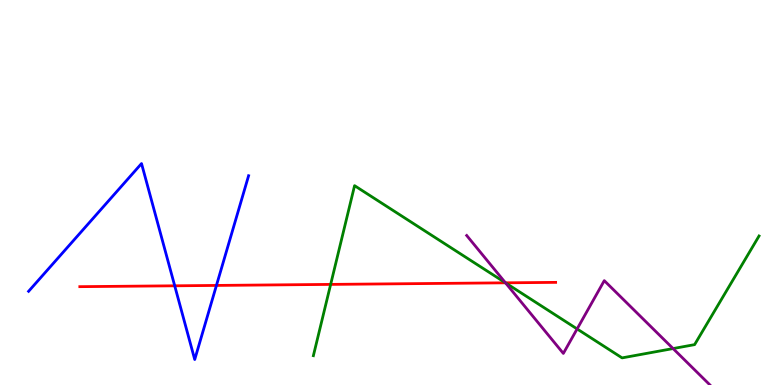[{'lines': ['blue', 'red'], 'intersections': [{'x': 2.25, 'y': 2.58}, {'x': 2.79, 'y': 2.59}]}, {'lines': ['green', 'red'], 'intersections': [{'x': 4.27, 'y': 2.61}, {'x': 6.52, 'y': 2.65}]}, {'lines': ['purple', 'red'], 'intersections': [{'x': 6.52, 'y': 2.65}]}, {'lines': ['blue', 'green'], 'intersections': []}, {'lines': ['blue', 'purple'], 'intersections': []}, {'lines': ['green', 'purple'], 'intersections': [{'x': 6.52, 'y': 2.65}, {'x': 7.45, 'y': 1.46}, {'x': 8.68, 'y': 0.946}]}]